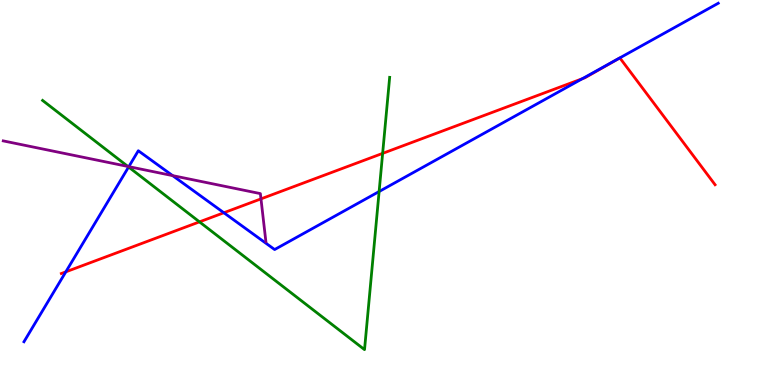[{'lines': ['blue', 'red'], 'intersections': [{'x': 0.849, 'y': 2.94}, {'x': 2.89, 'y': 4.47}, {'x': 7.51, 'y': 7.96}]}, {'lines': ['green', 'red'], 'intersections': [{'x': 2.57, 'y': 4.24}, {'x': 4.94, 'y': 6.02}]}, {'lines': ['purple', 'red'], 'intersections': [{'x': 3.37, 'y': 4.83}]}, {'lines': ['blue', 'green'], 'intersections': [{'x': 1.66, 'y': 5.66}, {'x': 4.89, 'y': 5.03}]}, {'lines': ['blue', 'purple'], 'intersections': [{'x': 1.66, 'y': 5.67}, {'x': 2.23, 'y': 5.44}]}, {'lines': ['green', 'purple'], 'intersections': [{'x': 1.65, 'y': 5.68}]}]